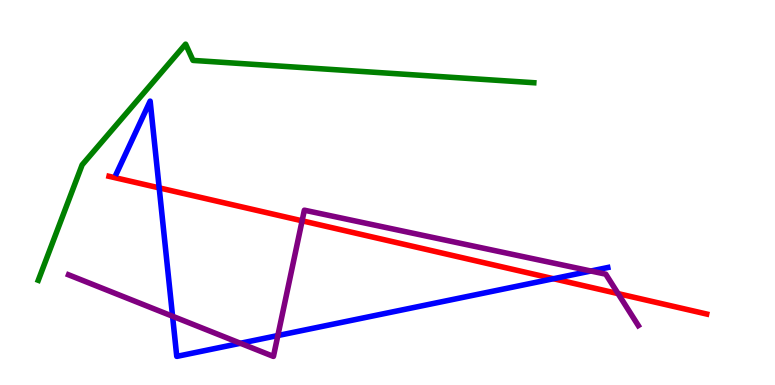[{'lines': ['blue', 'red'], 'intersections': [{'x': 2.05, 'y': 5.12}, {'x': 7.14, 'y': 2.76}]}, {'lines': ['green', 'red'], 'intersections': []}, {'lines': ['purple', 'red'], 'intersections': [{'x': 3.9, 'y': 4.26}, {'x': 7.98, 'y': 2.37}]}, {'lines': ['blue', 'green'], 'intersections': []}, {'lines': ['blue', 'purple'], 'intersections': [{'x': 2.23, 'y': 1.79}, {'x': 3.1, 'y': 1.08}, {'x': 3.59, 'y': 1.28}, {'x': 7.62, 'y': 2.96}]}, {'lines': ['green', 'purple'], 'intersections': []}]